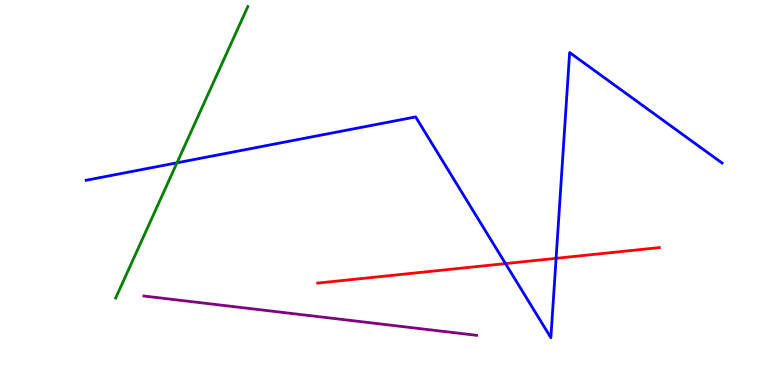[{'lines': ['blue', 'red'], 'intersections': [{'x': 6.52, 'y': 3.15}, {'x': 7.18, 'y': 3.29}]}, {'lines': ['green', 'red'], 'intersections': []}, {'lines': ['purple', 'red'], 'intersections': []}, {'lines': ['blue', 'green'], 'intersections': [{'x': 2.28, 'y': 5.77}]}, {'lines': ['blue', 'purple'], 'intersections': []}, {'lines': ['green', 'purple'], 'intersections': []}]